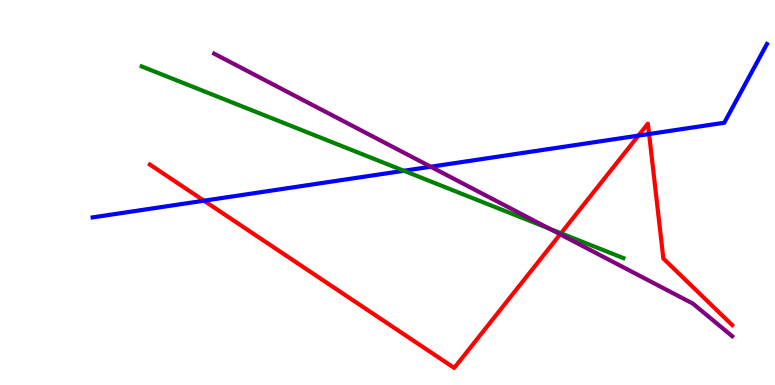[{'lines': ['blue', 'red'], 'intersections': [{'x': 2.63, 'y': 4.79}, {'x': 8.24, 'y': 6.48}, {'x': 8.38, 'y': 6.52}]}, {'lines': ['green', 'red'], 'intersections': [{'x': 7.24, 'y': 3.94}]}, {'lines': ['purple', 'red'], 'intersections': [{'x': 7.23, 'y': 3.91}]}, {'lines': ['blue', 'green'], 'intersections': [{'x': 5.21, 'y': 5.56}]}, {'lines': ['blue', 'purple'], 'intersections': [{'x': 5.56, 'y': 5.67}]}, {'lines': ['green', 'purple'], 'intersections': [{'x': 7.09, 'y': 4.06}]}]